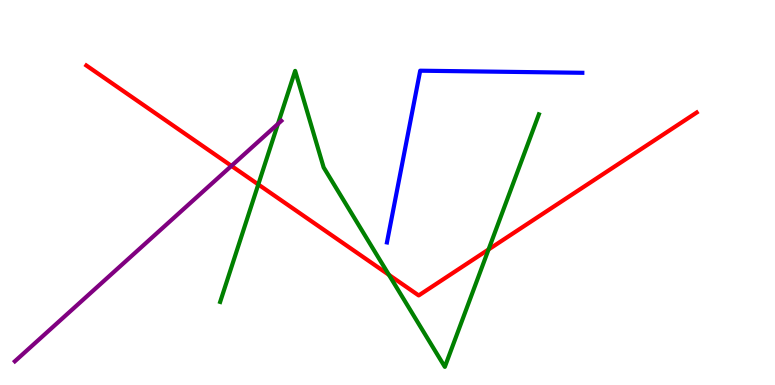[{'lines': ['blue', 'red'], 'intersections': []}, {'lines': ['green', 'red'], 'intersections': [{'x': 3.33, 'y': 5.21}, {'x': 5.02, 'y': 2.86}, {'x': 6.3, 'y': 3.52}]}, {'lines': ['purple', 'red'], 'intersections': [{'x': 2.99, 'y': 5.69}]}, {'lines': ['blue', 'green'], 'intersections': []}, {'lines': ['blue', 'purple'], 'intersections': []}, {'lines': ['green', 'purple'], 'intersections': [{'x': 3.59, 'y': 6.78}]}]